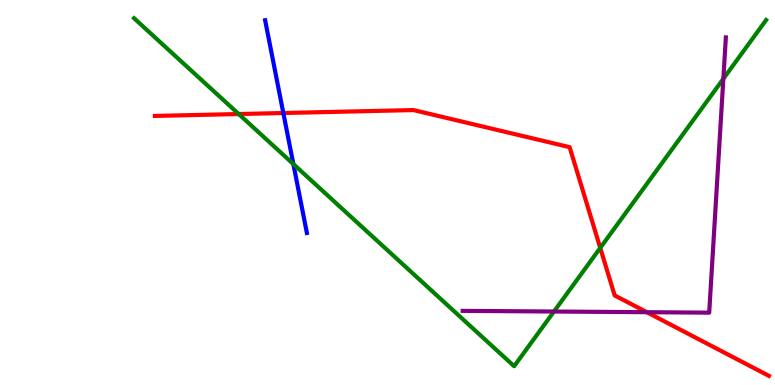[{'lines': ['blue', 'red'], 'intersections': [{'x': 3.66, 'y': 7.06}]}, {'lines': ['green', 'red'], 'intersections': [{'x': 3.08, 'y': 7.04}, {'x': 7.75, 'y': 3.56}]}, {'lines': ['purple', 'red'], 'intersections': [{'x': 8.35, 'y': 1.89}]}, {'lines': ['blue', 'green'], 'intersections': [{'x': 3.79, 'y': 5.74}]}, {'lines': ['blue', 'purple'], 'intersections': []}, {'lines': ['green', 'purple'], 'intersections': [{'x': 7.15, 'y': 1.91}, {'x': 9.33, 'y': 7.95}]}]